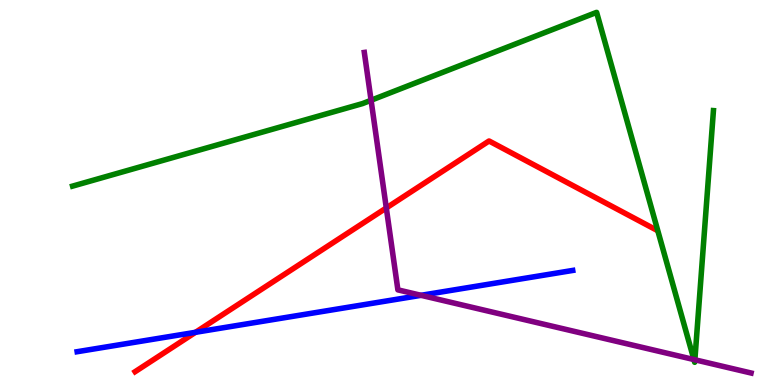[{'lines': ['blue', 'red'], 'intersections': [{'x': 2.52, 'y': 1.37}]}, {'lines': ['green', 'red'], 'intersections': []}, {'lines': ['purple', 'red'], 'intersections': [{'x': 4.98, 'y': 4.6}]}, {'lines': ['blue', 'green'], 'intersections': []}, {'lines': ['blue', 'purple'], 'intersections': [{'x': 5.43, 'y': 2.33}]}, {'lines': ['green', 'purple'], 'intersections': [{'x': 4.79, 'y': 7.4}, {'x': 8.95, 'y': 0.661}, {'x': 8.97, 'y': 0.655}]}]